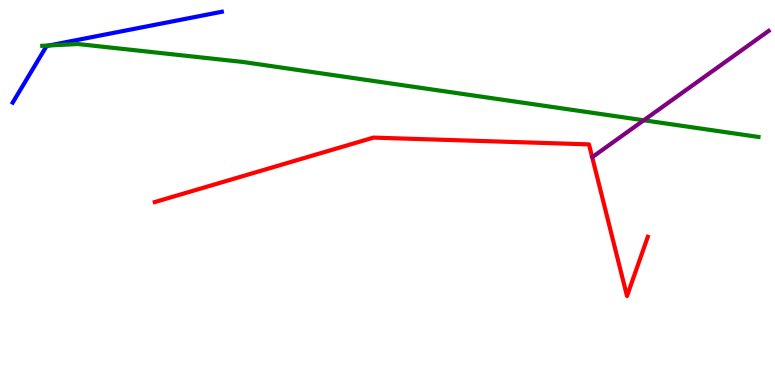[{'lines': ['blue', 'red'], 'intersections': []}, {'lines': ['green', 'red'], 'intersections': []}, {'lines': ['purple', 'red'], 'intersections': []}, {'lines': ['blue', 'green'], 'intersections': [{'x': 0.633, 'y': 8.82}]}, {'lines': ['blue', 'purple'], 'intersections': []}, {'lines': ['green', 'purple'], 'intersections': [{'x': 8.31, 'y': 6.88}]}]